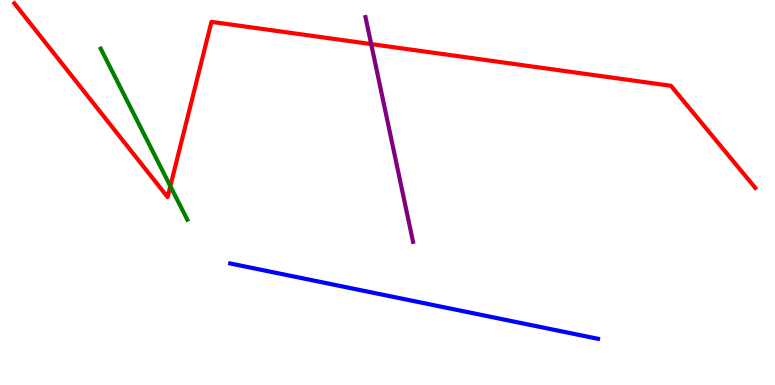[{'lines': ['blue', 'red'], 'intersections': []}, {'lines': ['green', 'red'], 'intersections': [{'x': 2.2, 'y': 5.17}]}, {'lines': ['purple', 'red'], 'intersections': [{'x': 4.79, 'y': 8.85}]}, {'lines': ['blue', 'green'], 'intersections': []}, {'lines': ['blue', 'purple'], 'intersections': []}, {'lines': ['green', 'purple'], 'intersections': []}]